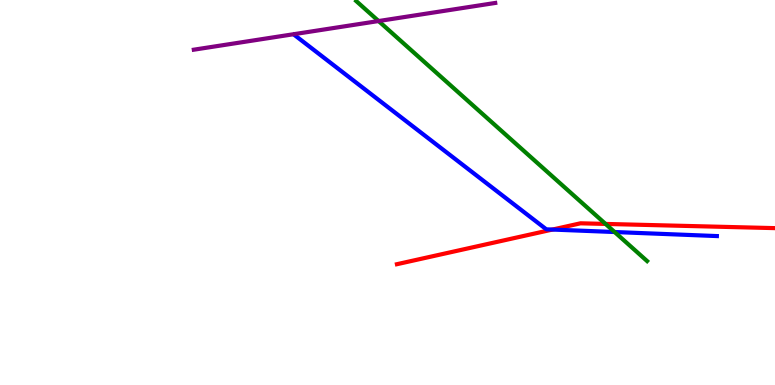[{'lines': ['blue', 'red'], 'intersections': [{'x': 7.13, 'y': 4.04}]}, {'lines': ['green', 'red'], 'intersections': [{'x': 7.81, 'y': 4.18}]}, {'lines': ['purple', 'red'], 'intersections': []}, {'lines': ['blue', 'green'], 'intersections': [{'x': 7.93, 'y': 3.97}]}, {'lines': ['blue', 'purple'], 'intersections': []}, {'lines': ['green', 'purple'], 'intersections': [{'x': 4.88, 'y': 9.45}]}]